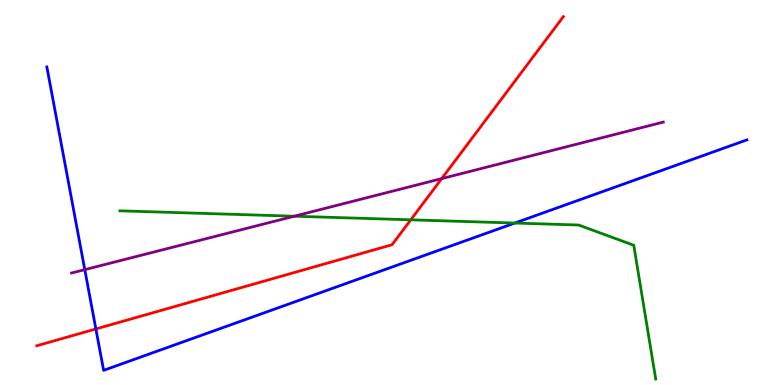[{'lines': ['blue', 'red'], 'intersections': [{'x': 1.24, 'y': 1.46}]}, {'lines': ['green', 'red'], 'intersections': [{'x': 5.3, 'y': 4.29}]}, {'lines': ['purple', 'red'], 'intersections': [{'x': 5.7, 'y': 5.36}]}, {'lines': ['blue', 'green'], 'intersections': [{'x': 6.64, 'y': 4.21}]}, {'lines': ['blue', 'purple'], 'intersections': [{'x': 1.09, 'y': 3.0}]}, {'lines': ['green', 'purple'], 'intersections': [{'x': 3.8, 'y': 4.38}]}]